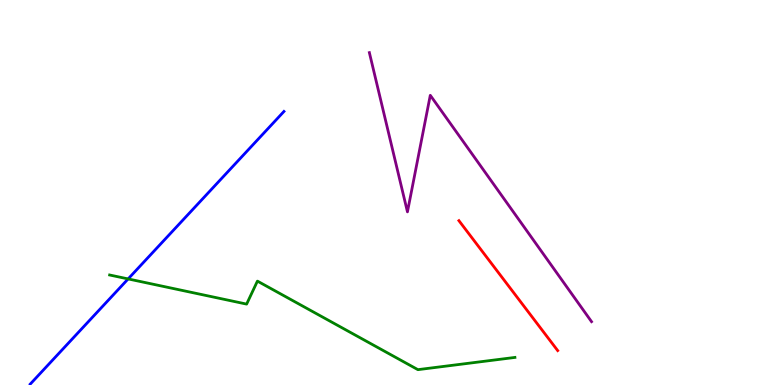[{'lines': ['blue', 'red'], 'intersections': []}, {'lines': ['green', 'red'], 'intersections': []}, {'lines': ['purple', 'red'], 'intersections': []}, {'lines': ['blue', 'green'], 'intersections': [{'x': 1.65, 'y': 2.76}]}, {'lines': ['blue', 'purple'], 'intersections': []}, {'lines': ['green', 'purple'], 'intersections': []}]